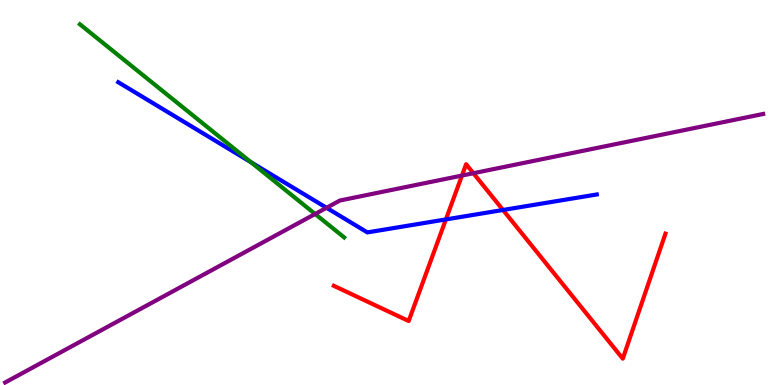[{'lines': ['blue', 'red'], 'intersections': [{'x': 5.75, 'y': 4.3}, {'x': 6.49, 'y': 4.55}]}, {'lines': ['green', 'red'], 'intersections': []}, {'lines': ['purple', 'red'], 'intersections': [{'x': 5.96, 'y': 5.44}, {'x': 6.11, 'y': 5.5}]}, {'lines': ['blue', 'green'], 'intersections': [{'x': 3.24, 'y': 5.79}]}, {'lines': ['blue', 'purple'], 'intersections': [{'x': 4.21, 'y': 4.6}]}, {'lines': ['green', 'purple'], 'intersections': [{'x': 4.07, 'y': 4.44}]}]